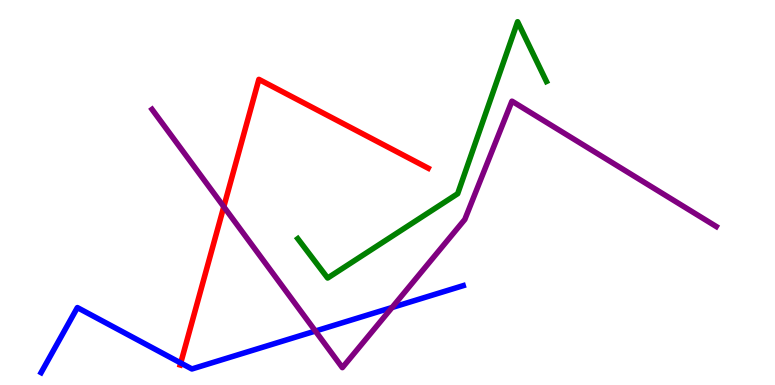[{'lines': ['blue', 'red'], 'intersections': [{'x': 2.33, 'y': 0.572}]}, {'lines': ['green', 'red'], 'intersections': []}, {'lines': ['purple', 'red'], 'intersections': [{'x': 2.89, 'y': 4.63}]}, {'lines': ['blue', 'green'], 'intersections': []}, {'lines': ['blue', 'purple'], 'intersections': [{'x': 4.07, 'y': 1.4}, {'x': 5.06, 'y': 2.01}]}, {'lines': ['green', 'purple'], 'intersections': []}]